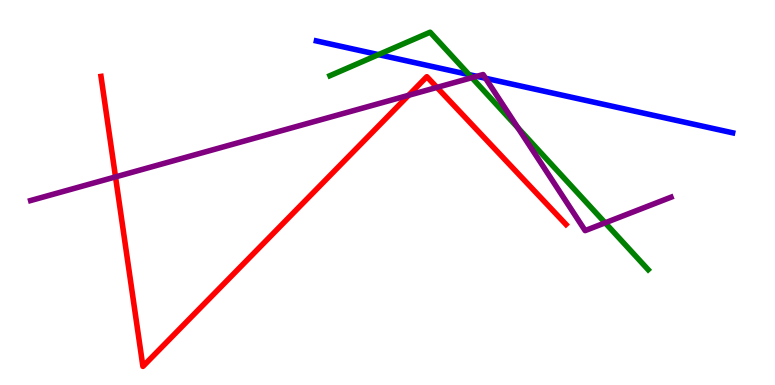[{'lines': ['blue', 'red'], 'intersections': []}, {'lines': ['green', 'red'], 'intersections': []}, {'lines': ['purple', 'red'], 'intersections': [{'x': 1.49, 'y': 5.41}, {'x': 5.27, 'y': 7.52}, {'x': 5.64, 'y': 7.73}]}, {'lines': ['blue', 'green'], 'intersections': [{'x': 4.88, 'y': 8.58}, {'x': 6.05, 'y': 8.06}]}, {'lines': ['blue', 'purple'], 'intersections': [{'x': 6.15, 'y': 8.02}, {'x': 6.26, 'y': 7.97}]}, {'lines': ['green', 'purple'], 'intersections': [{'x': 6.09, 'y': 7.98}, {'x': 6.68, 'y': 6.68}, {'x': 7.81, 'y': 4.21}]}]